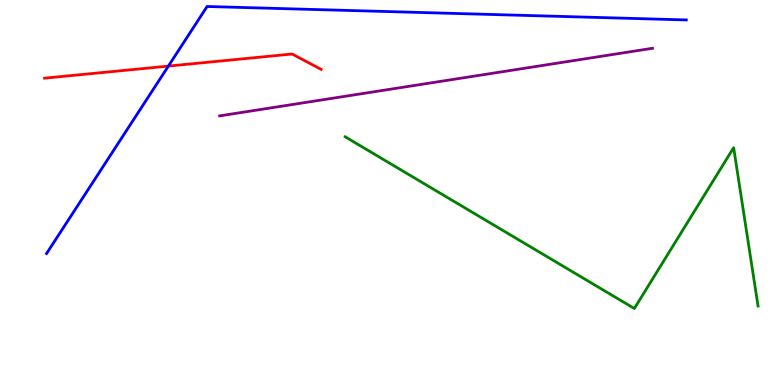[{'lines': ['blue', 'red'], 'intersections': [{'x': 2.17, 'y': 8.28}]}, {'lines': ['green', 'red'], 'intersections': []}, {'lines': ['purple', 'red'], 'intersections': []}, {'lines': ['blue', 'green'], 'intersections': []}, {'lines': ['blue', 'purple'], 'intersections': []}, {'lines': ['green', 'purple'], 'intersections': []}]